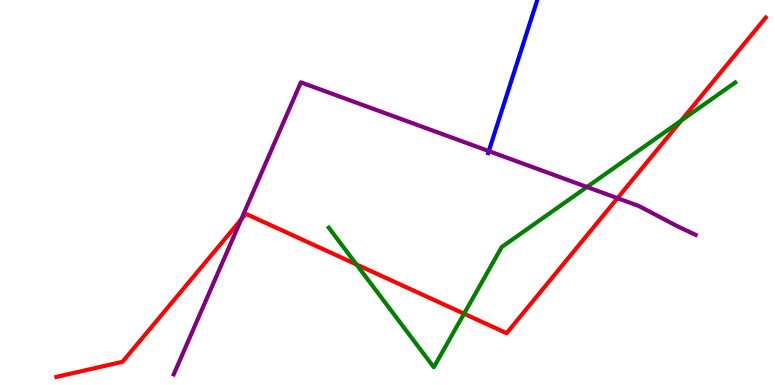[{'lines': ['blue', 'red'], 'intersections': []}, {'lines': ['green', 'red'], 'intersections': [{'x': 4.6, 'y': 3.13}, {'x': 5.99, 'y': 1.85}, {'x': 8.79, 'y': 6.87}]}, {'lines': ['purple', 'red'], 'intersections': [{'x': 3.11, 'y': 4.3}, {'x': 7.97, 'y': 4.85}]}, {'lines': ['blue', 'green'], 'intersections': []}, {'lines': ['blue', 'purple'], 'intersections': [{'x': 6.31, 'y': 6.08}]}, {'lines': ['green', 'purple'], 'intersections': [{'x': 7.57, 'y': 5.14}]}]